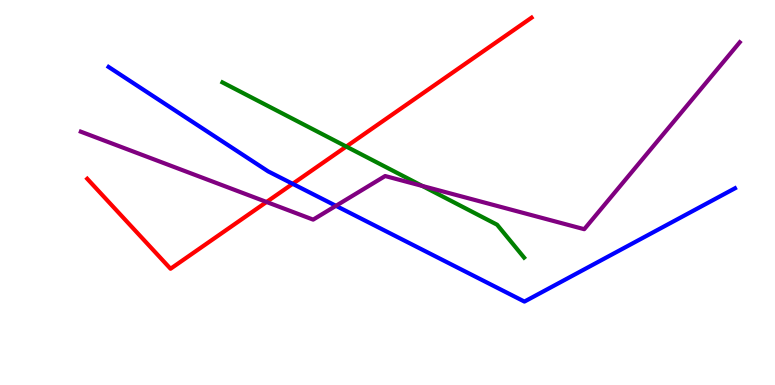[{'lines': ['blue', 'red'], 'intersections': [{'x': 3.78, 'y': 5.23}]}, {'lines': ['green', 'red'], 'intersections': [{'x': 4.47, 'y': 6.19}]}, {'lines': ['purple', 'red'], 'intersections': [{'x': 3.44, 'y': 4.75}]}, {'lines': ['blue', 'green'], 'intersections': []}, {'lines': ['blue', 'purple'], 'intersections': [{'x': 4.33, 'y': 4.65}]}, {'lines': ['green', 'purple'], 'intersections': [{'x': 5.45, 'y': 5.17}]}]